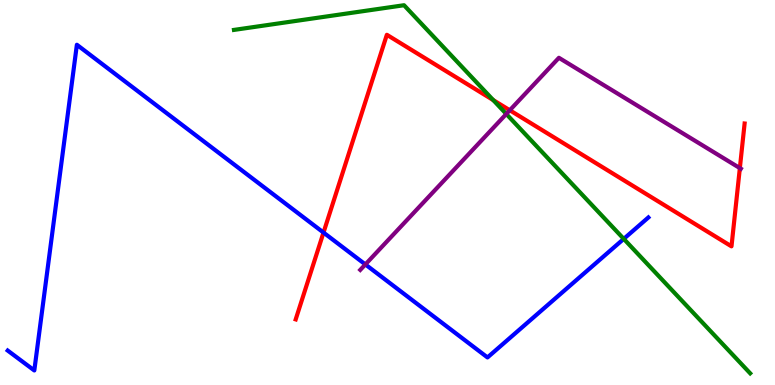[{'lines': ['blue', 'red'], 'intersections': [{'x': 4.17, 'y': 3.96}]}, {'lines': ['green', 'red'], 'intersections': [{'x': 6.36, 'y': 7.4}]}, {'lines': ['purple', 'red'], 'intersections': [{'x': 6.58, 'y': 7.14}, {'x': 9.55, 'y': 5.63}]}, {'lines': ['blue', 'green'], 'intersections': [{'x': 8.05, 'y': 3.8}]}, {'lines': ['blue', 'purple'], 'intersections': [{'x': 4.71, 'y': 3.13}]}, {'lines': ['green', 'purple'], 'intersections': [{'x': 6.53, 'y': 7.04}]}]